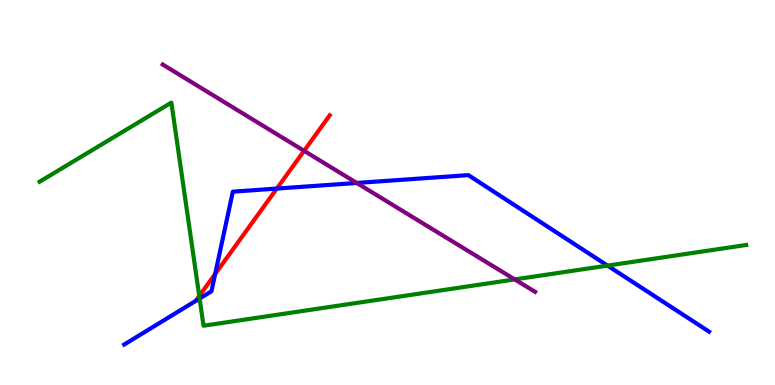[{'lines': ['blue', 'red'], 'intersections': [{'x': 2.78, 'y': 2.88}, {'x': 3.57, 'y': 5.1}]}, {'lines': ['green', 'red'], 'intersections': [{'x': 2.57, 'y': 2.31}]}, {'lines': ['purple', 'red'], 'intersections': [{'x': 3.92, 'y': 6.08}]}, {'lines': ['blue', 'green'], 'intersections': [{'x': 2.58, 'y': 2.25}, {'x': 7.84, 'y': 3.1}]}, {'lines': ['blue', 'purple'], 'intersections': [{'x': 4.6, 'y': 5.25}]}, {'lines': ['green', 'purple'], 'intersections': [{'x': 6.64, 'y': 2.74}]}]